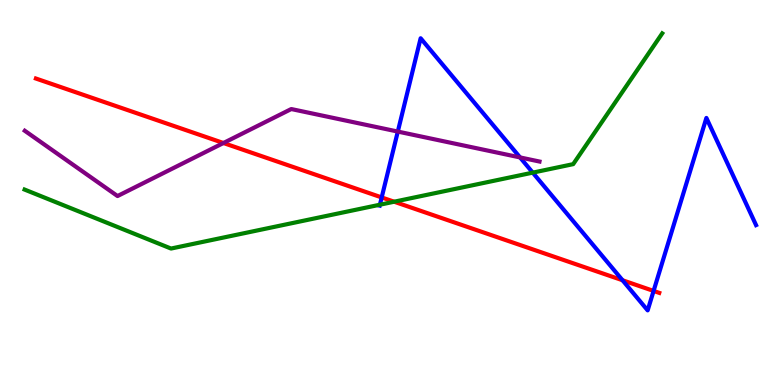[{'lines': ['blue', 'red'], 'intersections': [{'x': 4.93, 'y': 4.87}, {'x': 8.03, 'y': 2.72}, {'x': 8.43, 'y': 2.44}]}, {'lines': ['green', 'red'], 'intersections': [{'x': 5.09, 'y': 4.76}]}, {'lines': ['purple', 'red'], 'intersections': [{'x': 2.88, 'y': 6.29}]}, {'lines': ['blue', 'green'], 'intersections': [{'x': 4.9, 'y': 4.68}, {'x': 6.87, 'y': 5.52}]}, {'lines': ['blue', 'purple'], 'intersections': [{'x': 5.13, 'y': 6.58}, {'x': 6.71, 'y': 5.91}]}, {'lines': ['green', 'purple'], 'intersections': []}]